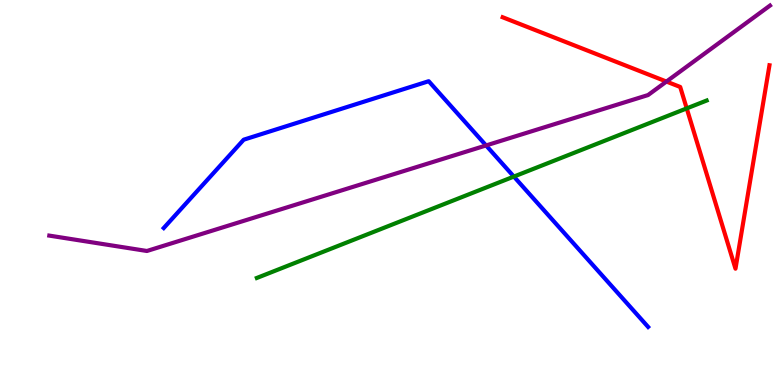[{'lines': ['blue', 'red'], 'intersections': []}, {'lines': ['green', 'red'], 'intersections': [{'x': 8.86, 'y': 7.18}]}, {'lines': ['purple', 'red'], 'intersections': [{'x': 8.6, 'y': 7.88}]}, {'lines': ['blue', 'green'], 'intersections': [{'x': 6.63, 'y': 5.41}]}, {'lines': ['blue', 'purple'], 'intersections': [{'x': 6.27, 'y': 6.22}]}, {'lines': ['green', 'purple'], 'intersections': []}]